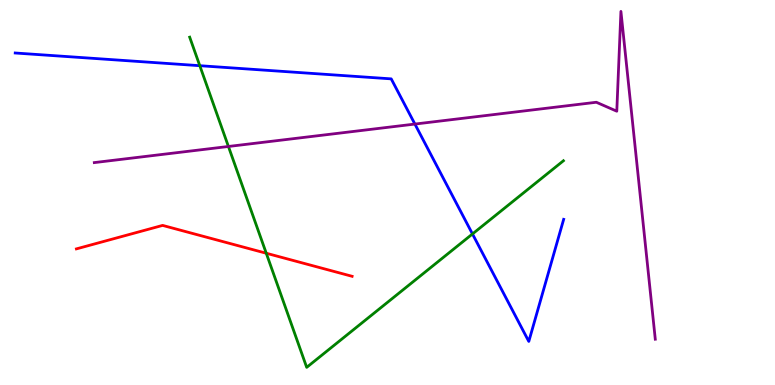[{'lines': ['blue', 'red'], 'intersections': []}, {'lines': ['green', 'red'], 'intersections': [{'x': 3.44, 'y': 3.42}]}, {'lines': ['purple', 'red'], 'intersections': []}, {'lines': ['blue', 'green'], 'intersections': [{'x': 2.58, 'y': 8.29}, {'x': 6.1, 'y': 3.92}]}, {'lines': ['blue', 'purple'], 'intersections': [{'x': 5.35, 'y': 6.78}]}, {'lines': ['green', 'purple'], 'intersections': [{'x': 2.95, 'y': 6.2}]}]